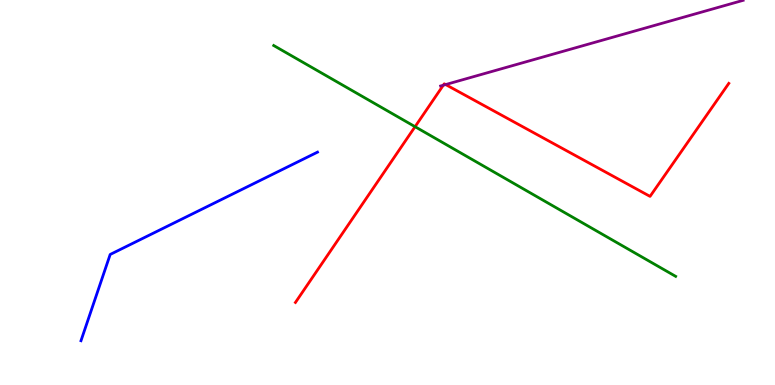[{'lines': ['blue', 'red'], 'intersections': []}, {'lines': ['green', 'red'], 'intersections': [{'x': 5.36, 'y': 6.71}]}, {'lines': ['purple', 'red'], 'intersections': [{'x': 5.72, 'y': 7.79}, {'x': 5.75, 'y': 7.8}]}, {'lines': ['blue', 'green'], 'intersections': []}, {'lines': ['blue', 'purple'], 'intersections': []}, {'lines': ['green', 'purple'], 'intersections': []}]